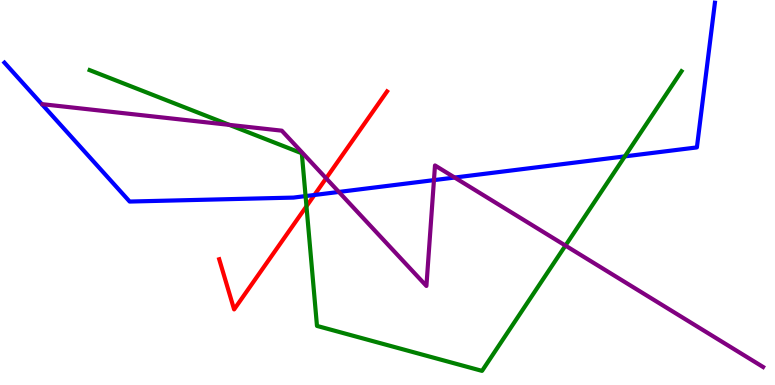[{'lines': ['blue', 'red'], 'intersections': [{'x': 4.06, 'y': 4.94}]}, {'lines': ['green', 'red'], 'intersections': [{'x': 3.95, 'y': 4.64}]}, {'lines': ['purple', 'red'], 'intersections': [{'x': 4.21, 'y': 5.37}]}, {'lines': ['blue', 'green'], 'intersections': [{'x': 3.94, 'y': 4.91}, {'x': 8.06, 'y': 5.94}]}, {'lines': ['blue', 'purple'], 'intersections': [{'x': 4.37, 'y': 5.01}, {'x': 5.6, 'y': 5.32}, {'x': 5.87, 'y': 5.39}]}, {'lines': ['green', 'purple'], 'intersections': [{'x': 2.96, 'y': 6.76}, {'x': 7.3, 'y': 3.62}]}]